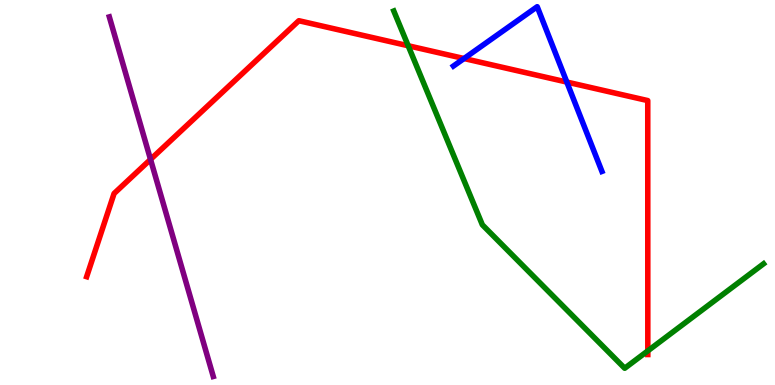[{'lines': ['blue', 'red'], 'intersections': [{'x': 5.99, 'y': 8.48}, {'x': 7.31, 'y': 7.87}]}, {'lines': ['green', 'red'], 'intersections': [{'x': 5.27, 'y': 8.81}, {'x': 8.36, 'y': 0.887}]}, {'lines': ['purple', 'red'], 'intersections': [{'x': 1.94, 'y': 5.86}]}, {'lines': ['blue', 'green'], 'intersections': []}, {'lines': ['blue', 'purple'], 'intersections': []}, {'lines': ['green', 'purple'], 'intersections': []}]